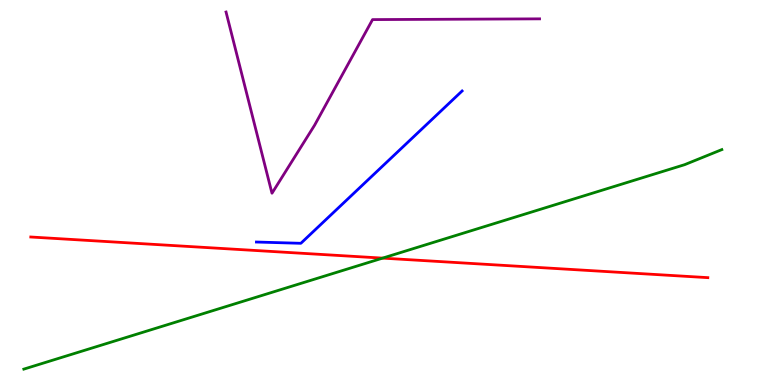[{'lines': ['blue', 'red'], 'intersections': []}, {'lines': ['green', 'red'], 'intersections': [{'x': 4.94, 'y': 3.3}]}, {'lines': ['purple', 'red'], 'intersections': []}, {'lines': ['blue', 'green'], 'intersections': []}, {'lines': ['blue', 'purple'], 'intersections': []}, {'lines': ['green', 'purple'], 'intersections': []}]